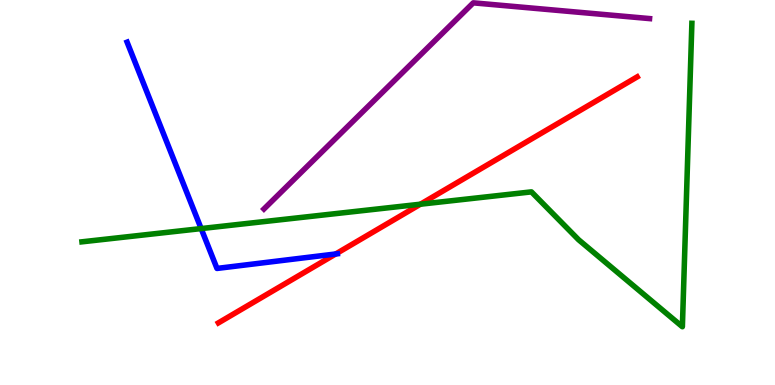[{'lines': ['blue', 'red'], 'intersections': [{'x': 4.33, 'y': 3.4}]}, {'lines': ['green', 'red'], 'intersections': [{'x': 5.42, 'y': 4.7}]}, {'lines': ['purple', 'red'], 'intersections': []}, {'lines': ['blue', 'green'], 'intersections': [{'x': 2.6, 'y': 4.06}]}, {'lines': ['blue', 'purple'], 'intersections': []}, {'lines': ['green', 'purple'], 'intersections': []}]